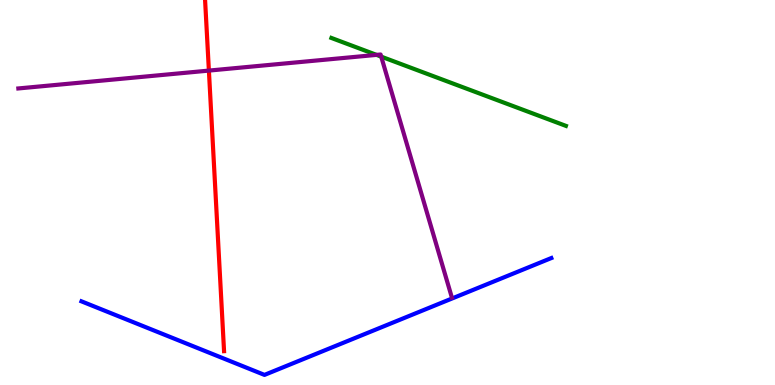[{'lines': ['blue', 'red'], 'intersections': []}, {'lines': ['green', 'red'], 'intersections': []}, {'lines': ['purple', 'red'], 'intersections': [{'x': 2.7, 'y': 8.17}]}, {'lines': ['blue', 'green'], 'intersections': []}, {'lines': ['blue', 'purple'], 'intersections': []}, {'lines': ['green', 'purple'], 'intersections': [{'x': 4.86, 'y': 8.57}, {'x': 4.92, 'y': 8.53}]}]